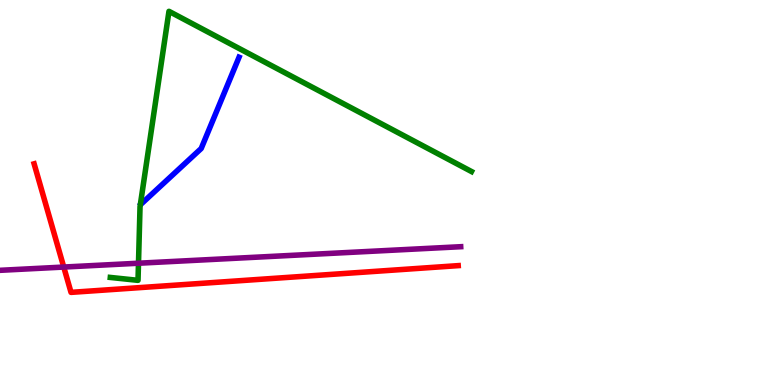[{'lines': ['blue', 'red'], 'intersections': []}, {'lines': ['green', 'red'], 'intersections': []}, {'lines': ['purple', 'red'], 'intersections': [{'x': 0.823, 'y': 3.06}]}, {'lines': ['blue', 'green'], 'intersections': []}, {'lines': ['blue', 'purple'], 'intersections': []}, {'lines': ['green', 'purple'], 'intersections': [{'x': 1.79, 'y': 3.16}]}]